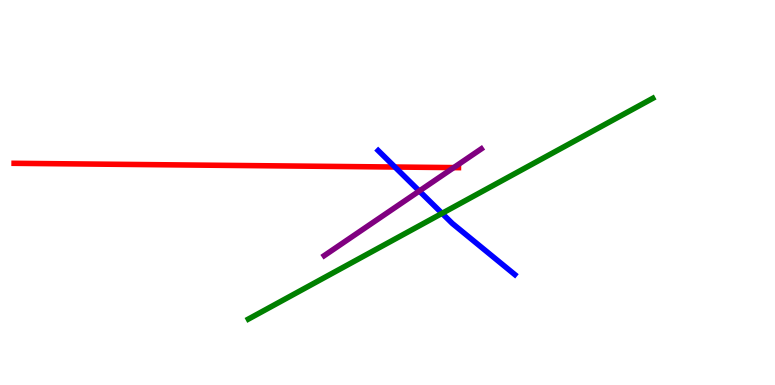[{'lines': ['blue', 'red'], 'intersections': [{'x': 5.1, 'y': 5.66}]}, {'lines': ['green', 'red'], 'intersections': []}, {'lines': ['purple', 'red'], 'intersections': [{'x': 5.85, 'y': 5.65}]}, {'lines': ['blue', 'green'], 'intersections': [{'x': 5.7, 'y': 4.46}]}, {'lines': ['blue', 'purple'], 'intersections': [{'x': 5.41, 'y': 5.04}]}, {'lines': ['green', 'purple'], 'intersections': []}]